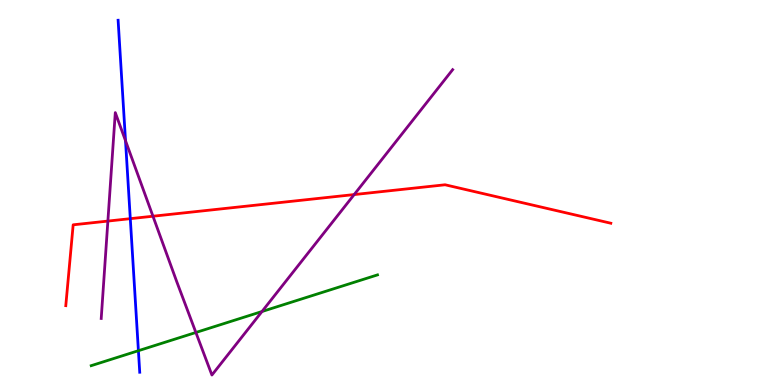[{'lines': ['blue', 'red'], 'intersections': [{'x': 1.68, 'y': 4.32}]}, {'lines': ['green', 'red'], 'intersections': []}, {'lines': ['purple', 'red'], 'intersections': [{'x': 1.39, 'y': 4.26}, {'x': 1.97, 'y': 4.38}, {'x': 4.57, 'y': 4.95}]}, {'lines': ['blue', 'green'], 'intersections': [{'x': 1.79, 'y': 0.891}]}, {'lines': ['blue', 'purple'], 'intersections': [{'x': 1.62, 'y': 6.35}]}, {'lines': ['green', 'purple'], 'intersections': [{'x': 2.53, 'y': 1.36}, {'x': 3.38, 'y': 1.91}]}]